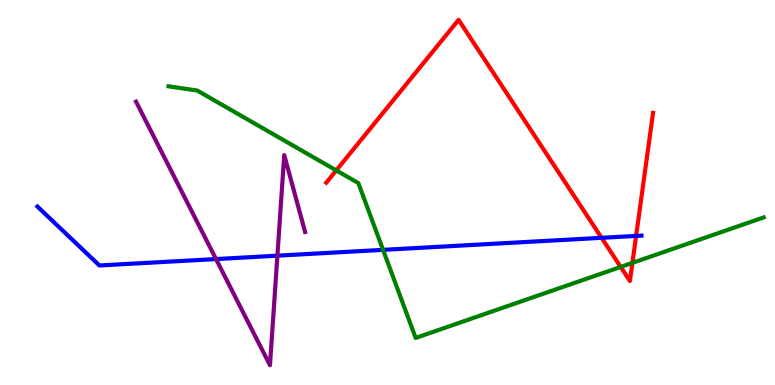[{'lines': ['blue', 'red'], 'intersections': [{'x': 7.76, 'y': 3.82}, {'x': 8.21, 'y': 3.87}]}, {'lines': ['green', 'red'], 'intersections': [{'x': 4.34, 'y': 5.57}, {'x': 8.01, 'y': 3.07}, {'x': 8.16, 'y': 3.17}]}, {'lines': ['purple', 'red'], 'intersections': []}, {'lines': ['blue', 'green'], 'intersections': [{'x': 4.94, 'y': 3.51}]}, {'lines': ['blue', 'purple'], 'intersections': [{'x': 2.79, 'y': 3.27}, {'x': 3.58, 'y': 3.36}]}, {'lines': ['green', 'purple'], 'intersections': []}]